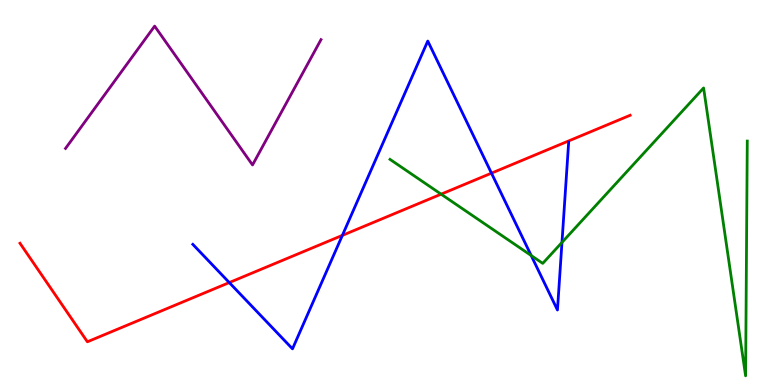[{'lines': ['blue', 'red'], 'intersections': [{'x': 2.96, 'y': 2.66}, {'x': 4.42, 'y': 3.89}, {'x': 6.34, 'y': 5.5}]}, {'lines': ['green', 'red'], 'intersections': [{'x': 5.69, 'y': 4.96}]}, {'lines': ['purple', 'red'], 'intersections': []}, {'lines': ['blue', 'green'], 'intersections': [{'x': 6.85, 'y': 3.36}, {'x': 7.25, 'y': 3.7}]}, {'lines': ['blue', 'purple'], 'intersections': []}, {'lines': ['green', 'purple'], 'intersections': []}]